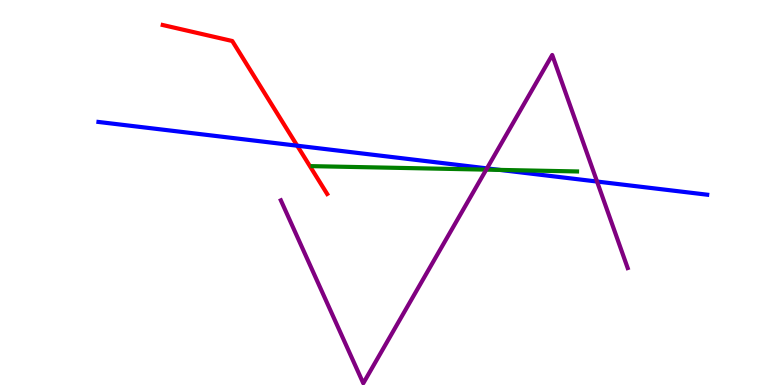[{'lines': ['blue', 'red'], 'intersections': [{'x': 3.84, 'y': 6.22}]}, {'lines': ['green', 'red'], 'intersections': []}, {'lines': ['purple', 'red'], 'intersections': []}, {'lines': ['blue', 'green'], 'intersections': [{'x': 6.45, 'y': 5.59}]}, {'lines': ['blue', 'purple'], 'intersections': [{'x': 6.28, 'y': 5.63}, {'x': 7.7, 'y': 5.28}]}, {'lines': ['green', 'purple'], 'intersections': [{'x': 6.27, 'y': 5.59}]}]